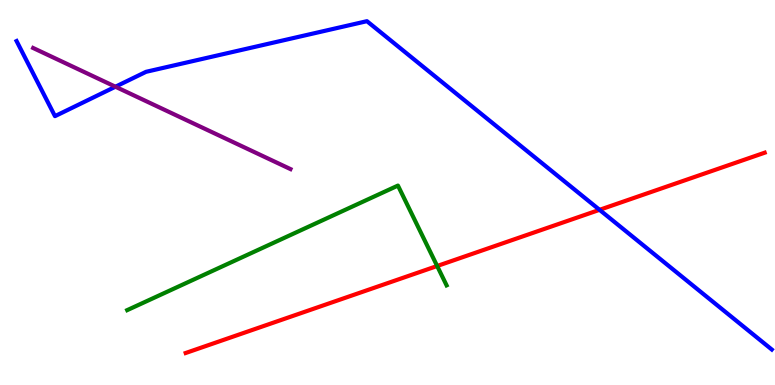[{'lines': ['blue', 'red'], 'intersections': [{'x': 7.74, 'y': 4.55}]}, {'lines': ['green', 'red'], 'intersections': [{'x': 5.64, 'y': 3.09}]}, {'lines': ['purple', 'red'], 'intersections': []}, {'lines': ['blue', 'green'], 'intersections': []}, {'lines': ['blue', 'purple'], 'intersections': [{'x': 1.49, 'y': 7.75}]}, {'lines': ['green', 'purple'], 'intersections': []}]